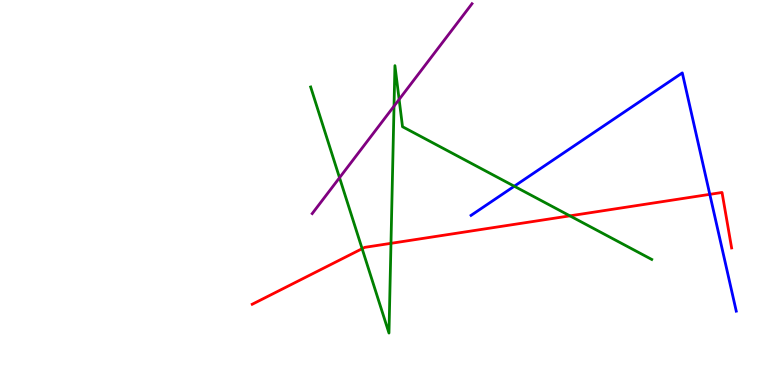[{'lines': ['blue', 'red'], 'intersections': [{'x': 9.16, 'y': 4.95}]}, {'lines': ['green', 'red'], 'intersections': [{'x': 4.67, 'y': 3.54}, {'x': 5.04, 'y': 3.68}, {'x': 7.35, 'y': 4.39}]}, {'lines': ['purple', 'red'], 'intersections': []}, {'lines': ['blue', 'green'], 'intersections': [{'x': 6.64, 'y': 5.16}]}, {'lines': ['blue', 'purple'], 'intersections': []}, {'lines': ['green', 'purple'], 'intersections': [{'x': 4.38, 'y': 5.38}, {'x': 5.08, 'y': 7.24}, {'x': 5.15, 'y': 7.42}]}]